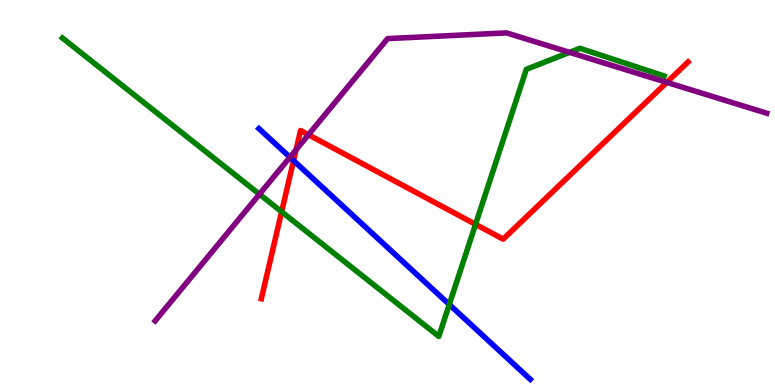[{'lines': ['blue', 'red'], 'intersections': [{'x': 3.79, 'y': 5.83}]}, {'lines': ['green', 'red'], 'intersections': [{'x': 3.63, 'y': 4.5}, {'x': 6.14, 'y': 4.17}]}, {'lines': ['purple', 'red'], 'intersections': [{'x': 3.82, 'y': 6.11}, {'x': 3.98, 'y': 6.5}, {'x': 8.6, 'y': 7.86}]}, {'lines': ['blue', 'green'], 'intersections': [{'x': 5.8, 'y': 2.09}]}, {'lines': ['blue', 'purple'], 'intersections': [{'x': 3.74, 'y': 5.92}]}, {'lines': ['green', 'purple'], 'intersections': [{'x': 3.35, 'y': 4.96}, {'x': 7.35, 'y': 8.64}]}]